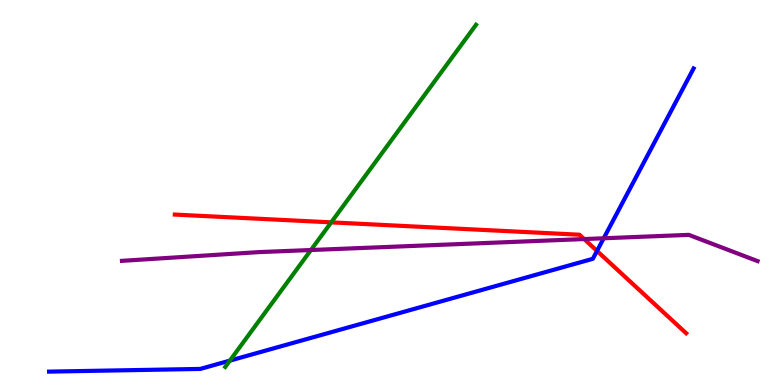[{'lines': ['blue', 'red'], 'intersections': [{'x': 7.7, 'y': 3.48}]}, {'lines': ['green', 'red'], 'intersections': [{'x': 4.27, 'y': 4.22}]}, {'lines': ['purple', 'red'], 'intersections': [{'x': 7.54, 'y': 3.79}]}, {'lines': ['blue', 'green'], 'intersections': [{'x': 2.97, 'y': 0.633}]}, {'lines': ['blue', 'purple'], 'intersections': [{'x': 7.79, 'y': 3.81}]}, {'lines': ['green', 'purple'], 'intersections': [{'x': 4.01, 'y': 3.51}]}]